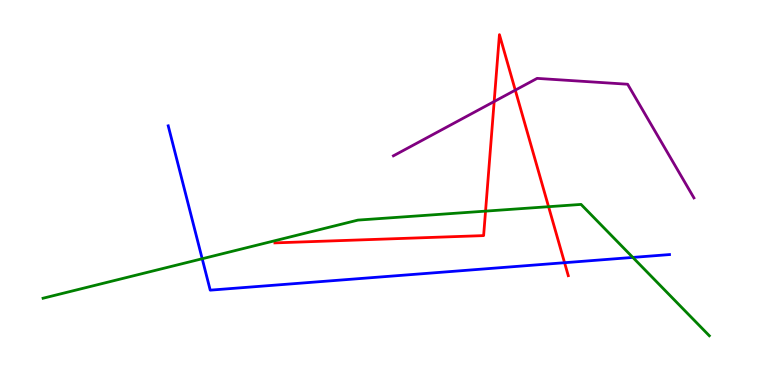[{'lines': ['blue', 'red'], 'intersections': [{'x': 7.28, 'y': 3.18}]}, {'lines': ['green', 'red'], 'intersections': [{'x': 6.27, 'y': 4.52}, {'x': 7.08, 'y': 4.63}]}, {'lines': ['purple', 'red'], 'intersections': [{'x': 6.38, 'y': 7.36}, {'x': 6.65, 'y': 7.66}]}, {'lines': ['blue', 'green'], 'intersections': [{'x': 2.61, 'y': 3.28}, {'x': 8.17, 'y': 3.31}]}, {'lines': ['blue', 'purple'], 'intersections': []}, {'lines': ['green', 'purple'], 'intersections': []}]